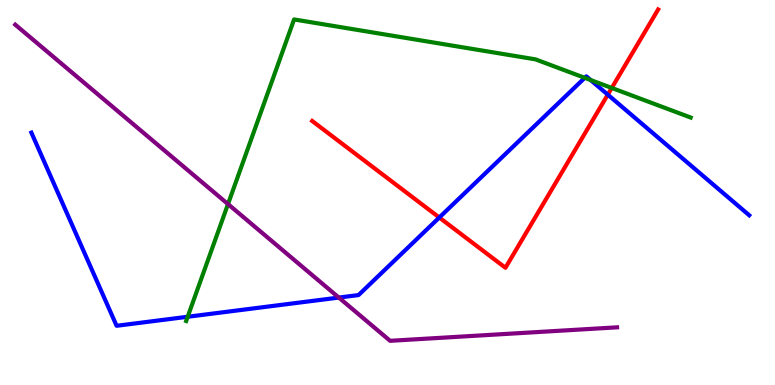[{'lines': ['blue', 'red'], 'intersections': [{'x': 5.67, 'y': 4.35}, {'x': 7.84, 'y': 7.54}]}, {'lines': ['green', 'red'], 'intersections': [{'x': 7.89, 'y': 7.72}]}, {'lines': ['purple', 'red'], 'intersections': []}, {'lines': ['blue', 'green'], 'intersections': [{'x': 2.42, 'y': 1.77}, {'x': 7.55, 'y': 7.98}, {'x': 7.62, 'y': 7.92}]}, {'lines': ['blue', 'purple'], 'intersections': [{'x': 4.37, 'y': 2.27}]}, {'lines': ['green', 'purple'], 'intersections': [{'x': 2.94, 'y': 4.7}]}]